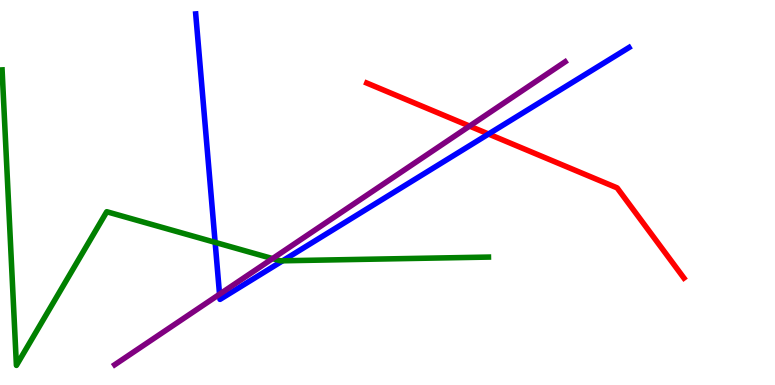[{'lines': ['blue', 'red'], 'intersections': [{'x': 6.3, 'y': 6.52}]}, {'lines': ['green', 'red'], 'intersections': []}, {'lines': ['purple', 'red'], 'intersections': [{'x': 6.06, 'y': 6.73}]}, {'lines': ['blue', 'green'], 'intersections': [{'x': 2.78, 'y': 3.7}, {'x': 3.65, 'y': 3.23}]}, {'lines': ['blue', 'purple'], 'intersections': [{'x': 2.83, 'y': 2.36}]}, {'lines': ['green', 'purple'], 'intersections': [{'x': 3.52, 'y': 3.28}]}]